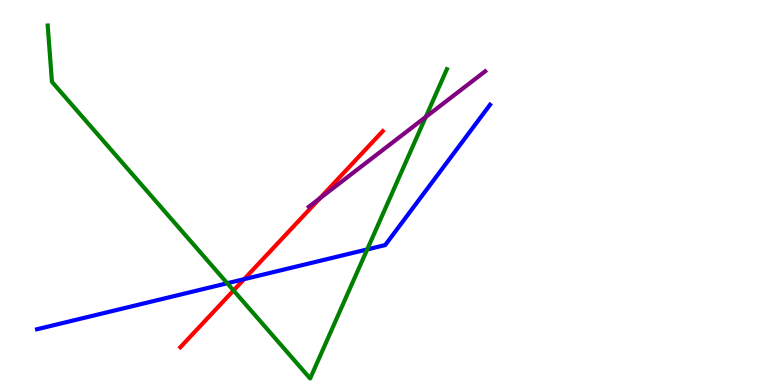[{'lines': ['blue', 'red'], 'intersections': [{'x': 3.15, 'y': 2.75}]}, {'lines': ['green', 'red'], 'intersections': [{'x': 3.01, 'y': 2.46}]}, {'lines': ['purple', 'red'], 'intersections': [{'x': 4.13, 'y': 4.85}]}, {'lines': ['blue', 'green'], 'intersections': [{'x': 2.93, 'y': 2.64}, {'x': 4.74, 'y': 3.52}]}, {'lines': ['blue', 'purple'], 'intersections': []}, {'lines': ['green', 'purple'], 'intersections': [{'x': 5.49, 'y': 6.96}]}]